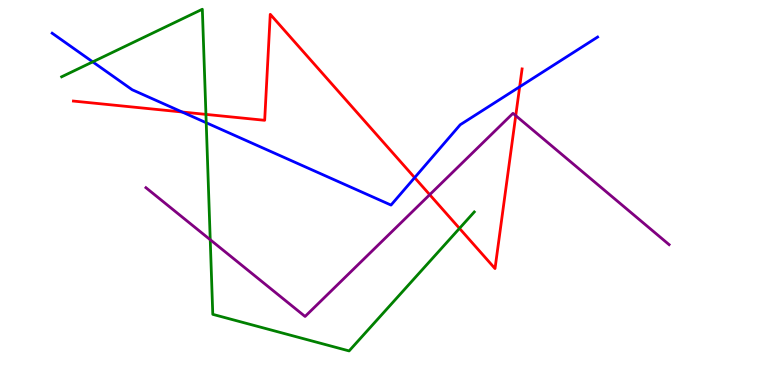[{'lines': ['blue', 'red'], 'intersections': [{'x': 2.35, 'y': 7.09}, {'x': 5.35, 'y': 5.39}, {'x': 6.71, 'y': 7.75}]}, {'lines': ['green', 'red'], 'intersections': [{'x': 2.66, 'y': 7.03}, {'x': 5.93, 'y': 4.07}]}, {'lines': ['purple', 'red'], 'intersections': [{'x': 5.54, 'y': 4.94}, {'x': 6.65, 'y': 7.0}]}, {'lines': ['blue', 'green'], 'intersections': [{'x': 1.2, 'y': 8.39}, {'x': 2.66, 'y': 6.81}]}, {'lines': ['blue', 'purple'], 'intersections': []}, {'lines': ['green', 'purple'], 'intersections': [{'x': 2.71, 'y': 3.77}]}]